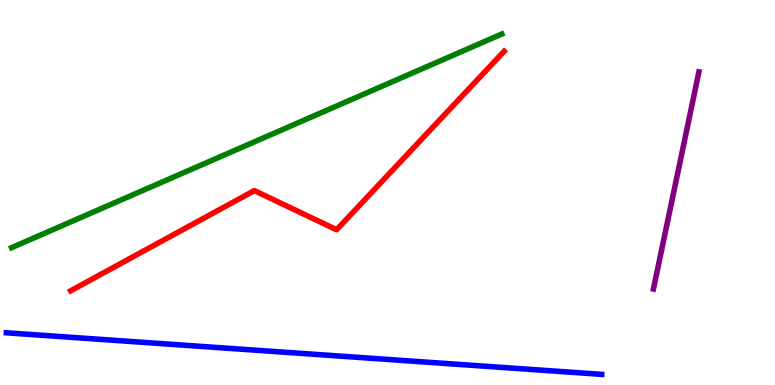[{'lines': ['blue', 'red'], 'intersections': []}, {'lines': ['green', 'red'], 'intersections': []}, {'lines': ['purple', 'red'], 'intersections': []}, {'lines': ['blue', 'green'], 'intersections': []}, {'lines': ['blue', 'purple'], 'intersections': []}, {'lines': ['green', 'purple'], 'intersections': []}]